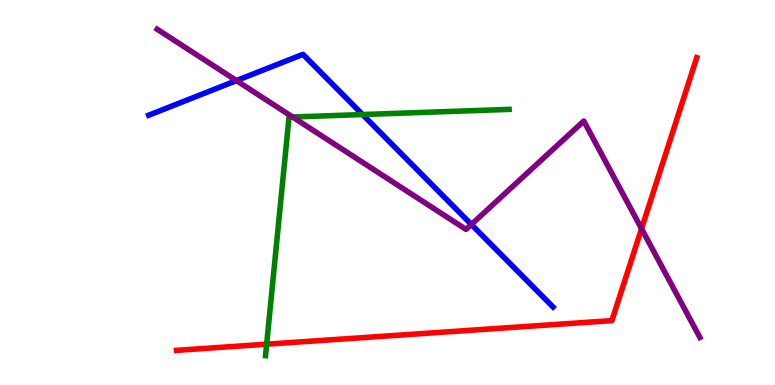[{'lines': ['blue', 'red'], 'intersections': []}, {'lines': ['green', 'red'], 'intersections': [{'x': 3.44, 'y': 1.06}]}, {'lines': ['purple', 'red'], 'intersections': [{'x': 8.28, 'y': 4.06}]}, {'lines': ['blue', 'green'], 'intersections': [{'x': 4.68, 'y': 7.02}]}, {'lines': ['blue', 'purple'], 'intersections': [{'x': 3.05, 'y': 7.91}, {'x': 6.08, 'y': 4.17}]}, {'lines': ['green', 'purple'], 'intersections': [{'x': 3.78, 'y': 6.96}]}]